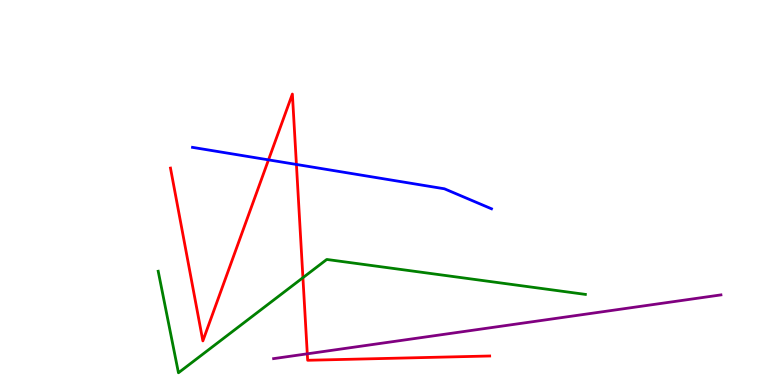[{'lines': ['blue', 'red'], 'intersections': [{'x': 3.46, 'y': 5.85}, {'x': 3.82, 'y': 5.73}]}, {'lines': ['green', 'red'], 'intersections': [{'x': 3.91, 'y': 2.79}]}, {'lines': ['purple', 'red'], 'intersections': [{'x': 3.97, 'y': 0.81}]}, {'lines': ['blue', 'green'], 'intersections': []}, {'lines': ['blue', 'purple'], 'intersections': []}, {'lines': ['green', 'purple'], 'intersections': []}]